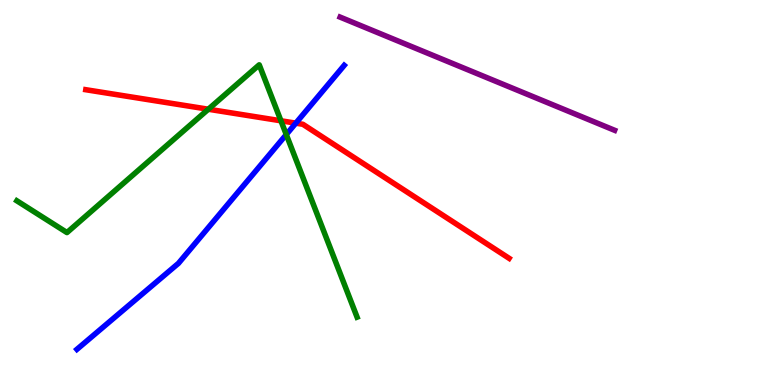[{'lines': ['blue', 'red'], 'intersections': [{'x': 3.82, 'y': 6.8}]}, {'lines': ['green', 'red'], 'intersections': [{'x': 2.69, 'y': 7.16}, {'x': 3.62, 'y': 6.86}]}, {'lines': ['purple', 'red'], 'intersections': []}, {'lines': ['blue', 'green'], 'intersections': [{'x': 3.69, 'y': 6.51}]}, {'lines': ['blue', 'purple'], 'intersections': []}, {'lines': ['green', 'purple'], 'intersections': []}]